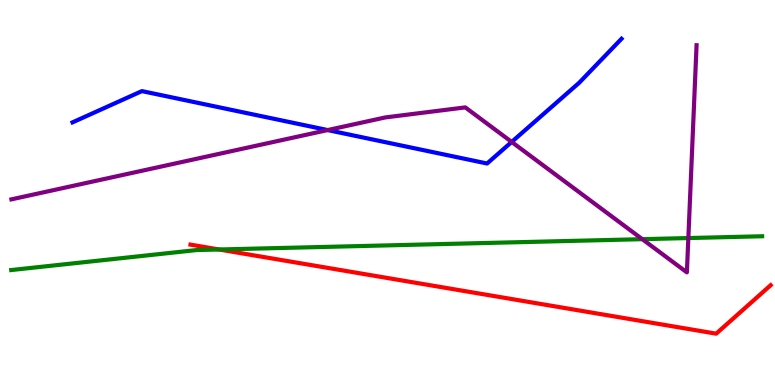[{'lines': ['blue', 'red'], 'intersections': []}, {'lines': ['green', 'red'], 'intersections': [{'x': 2.83, 'y': 3.52}]}, {'lines': ['purple', 'red'], 'intersections': []}, {'lines': ['blue', 'green'], 'intersections': []}, {'lines': ['blue', 'purple'], 'intersections': [{'x': 4.23, 'y': 6.62}, {'x': 6.6, 'y': 6.31}]}, {'lines': ['green', 'purple'], 'intersections': [{'x': 8.29, 'y': 3.79}, {'x': 8.88, 'y': 3.82}]}]